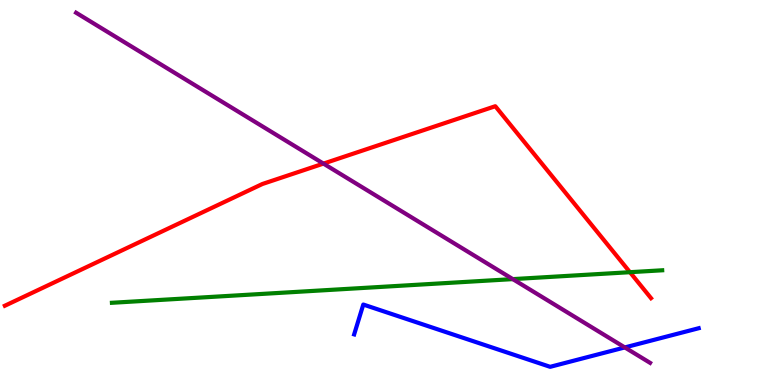[{'lines': ['blue', 'red'], 'intersections': []}, {'lines': ['green', 'red'], 'intersections': [{'x': 8.13, 'y': 2.93}]}, {'lines': ['purple', 'red'], 'intersections': [{'x': 4.17, 'y': 5.75}]}, {'lines': ['blue', 'green'], 'intersections': []}, {'lines': ['blue', 'purple'], 'intersections': [{'x': 8.06, 'y': 0.976}]}, {'lines': ['green', 'purple'], 'intersections': [{'x': 6.62, 'y': 2.75}]}]